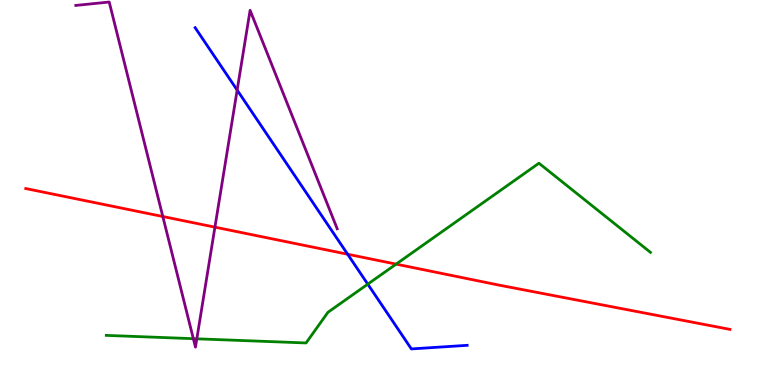[{'lines': ['blue', 'red'], 'intersections': [{'x': 4.49, 'y': 3.4}]}, {'lines': ['green', 'red'], 'intersections': [{'x': 5.11, 'y': 3.14}]}, {'lines': ['purple', 'red'], 'intersections': [{'x': 2.1, 'y': 4.38}, {'x': 2.77, 'y': 4.1}]}, {'lines': ['blue', 'green'], 'intersections': [{'x': 4.75, 'y': 2.62}]}, {'lines': ['blue', 'purple'], 'intersections': [{'x': 3.06, 'y': 7.66}]}, {'lines': ['green', 'purple'], 'intersections': [{'x': 2.49, 'y': 1.2}, {'x': 2.54, 'y': 1.2}]}]